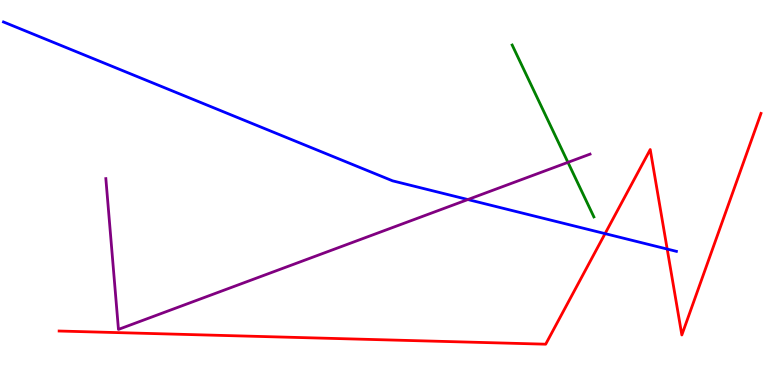[{'lines': ['blue', 'red'], 'intersections': [{'x': 7.81, 'y': 3.93}, {'x': 8.61, 'y': 3.53}]}, {'lines': ['green', 'red'], 'intersections': []}, {'lines': ['purple', 'red'], 'intersections': []}, {'lines': ['blue', 'green'], 'intersections': []}, {'lines': ['blue', 'purple'], 'intersections': [{'x': 6.04, 'y': 4.82}]}, {'lines': ['green', 'purple'], 'intersections': [{'x': 7.33, 'y': 5.78}]}]